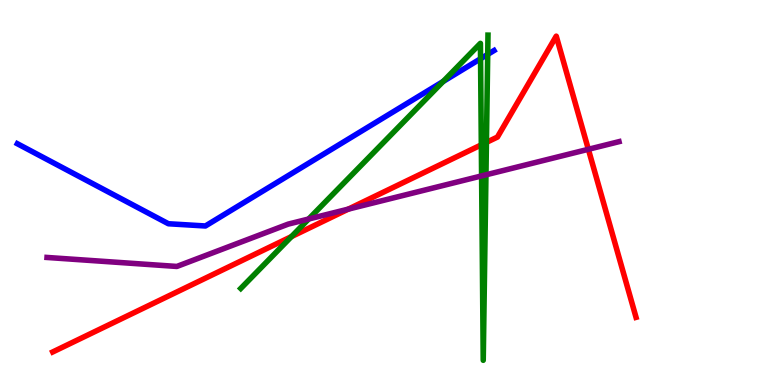[{'lines': ['blue', 'red'], 'intersections': []}, {'lines': ['green', 'red'], 'intersections': [{'x': 3.76, 'y': 3.85}, {'x': 6.21, 'y': 6.24}, {'x': 6.28, 'y': 6.3}]}, {'lines': ['purple', 'red'], 'intersections': [{'x': 4.49, 'y': 4.57}, {'x': 7.59, 'y': 6.12}]}, {'lines': ['blue', 'green'], 'intersections': [{'x': 5.72, 'y': 7.88}, {'x': 6.2, 'y': 8.47}, {'x': 6.29, 'y': 8.59}]}, {'lines': ['blue', 'purple'], 'intersections': []}, {'lines': ['green', 'purple'], 'intersections': [{'x': 3.98, 'y': 4.31}, {'x': 6.21, 'y': 5.43}, {'x': 6.27, 'y': 5.46}]}]